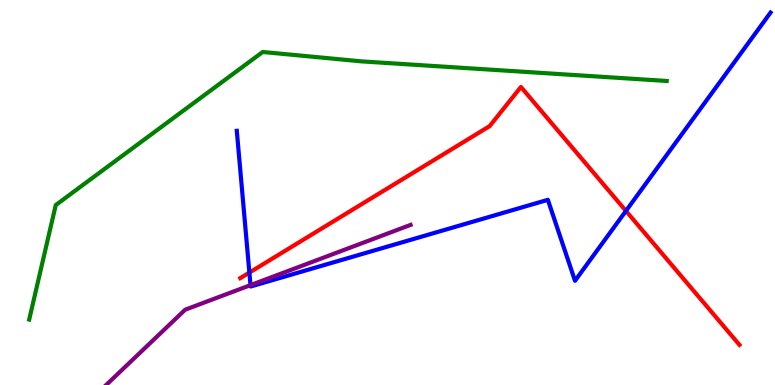[{'lines': ['blue', 'red'], 'intersections': [{'x': 3.22, 'y': 2.92}, {'x': 8.08, 'y': 4.52}]}, {'lines': ['green', 'red'], 'intersections': []}, {'lines': ['purple', 'red'], 'intersections': []}, {'lines': ['blue', 'green'], 'intersections': []}, {'lines': ['blue', 'purple'], 'intersections': [{'x': 3.23, 'y': 2.59}]}, {'lines': ['green', 'purple'], 'intersections': []}]